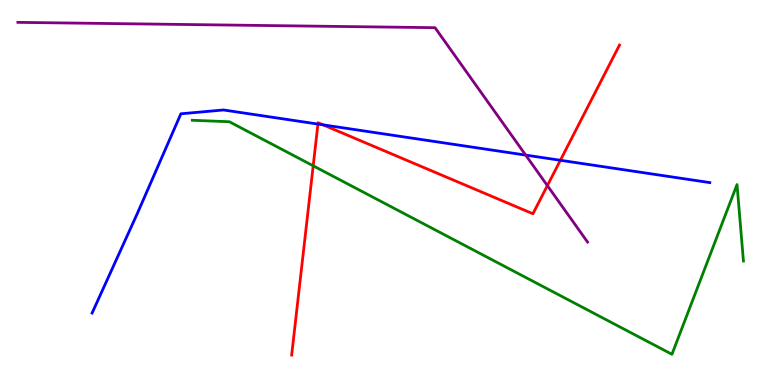[{'lines': ['blue', 'red'], 'intersections': [{'x': 4.1, 'y': 6.78}, {'x': 4.17, 'y': 6.76}, {'x': 7.23, 'y': 5.84}]}, {'lines': ['green', 'red'], 'intersections': [{'x': 4.04, 'y': 5.69}]}, {'lines': ['purple', 'red'], 'intersections': [{'x': 7.06, 'y': 5.18}]}, {'lines': ['blue', 'green'], 'intersections': []}, {'lines': ['blue', 'purple'], 'intersections': [{'x': 6.78, 'y': 5.97}]}, {'lines': ['green', 'purple'], 'intersections': []}]